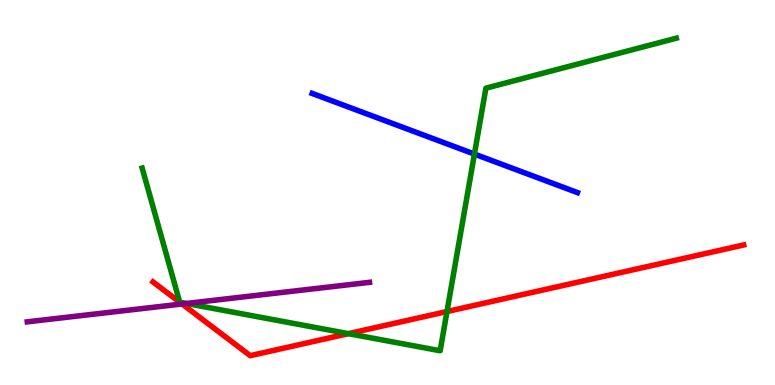[{'lines': ['blue', 'red'], 'intersections': []}, {'lines': ['green', 'red'], 'intersections': [{'x': 2.32, 'y': 2.15}, {'x': 2.32, 'y': 2.15}, {'x': 4.5, 'y': 1.33}, {'x': 5.77, 'y': 1.91}]}, {'lines': ['purple', 'red'], 'intersections': [{'x': 2.35, 'y': 2.1}]}, {'lines': ['blue', 'green'], 'intersections': [{'x': 6.12, 'y': 6.0}]}, {'lines': ['blue', 'purple'], 'intersections': []}, {'lines': ['green', 'purple'], 'intersections': [{'x': 2.41, 'y': 2.12}]}]